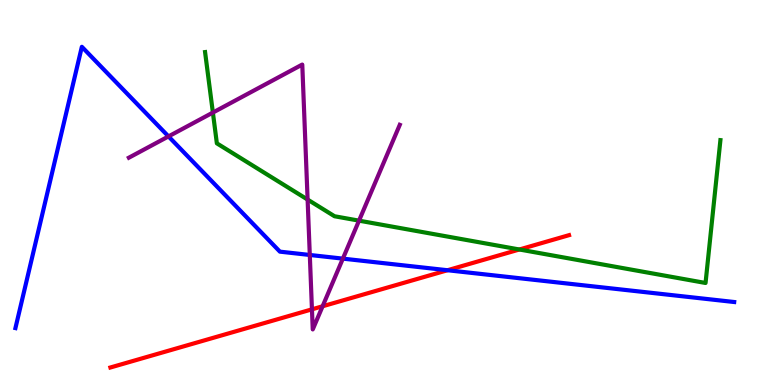[{'lines': ['blue', 'red'], 'intersections': [{'x': 5.77, 'y': 2.98}]}, {'lines': ['green', 'red'], 'intersections': [{'x': 6.7, 'y': 3.52}]}, {'lines': ['purple', 'red'], 'intersections': [{'x': 4.03, 'y': 1.97}, {'x': 4.16, 'y': 2.05}]}, {'lines': ['blue', 'green'], 'intersections': []}, {'lines': ['blue', 'purple'], 'intersections': [{'x': 2.17, 'y': 6.46}, {'x': 4.0, 'y': 3.38}, {'x': 4.42, 'y': 3.28}]}, {'lines': ['green', 'purple'], 'intersections': [{'x': 2.75, 'y': 7.08}, {'x': 3.97, 'y': 4.82}, {'x': 4.63, 'y': 4.27}]}]